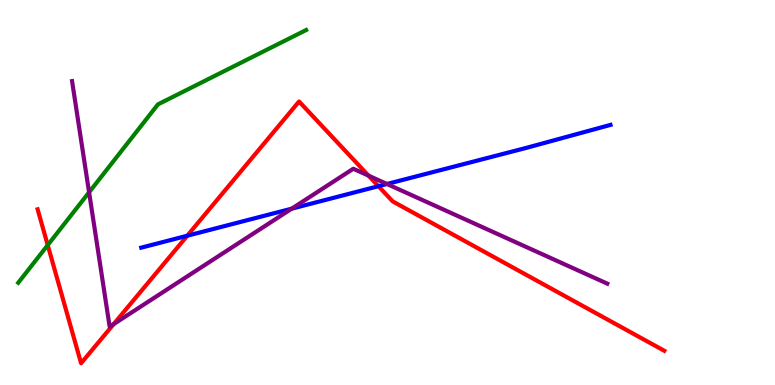[{'lines': ['blue', 'red'], 'intersections': [{'x': 2.42, 'y': 3.88}, {'x': 4.88, 'y': 5.16}]}, {'lines': ['green', 'red'], 'intersections': [{'x': 0.616, 'y': 3.63}]}, {'lines': ['purple', 'red'], 'intersections': [{'x': 1.47, 'y': 1.58}, {'x': 4.76, 'y': 5.44}]}, {'lines': ['blue', 'green'], 'intersections': []}, {'lines': ['blue', 'purple'], 'intersections': [{'x': 3.76, 'y': 4.58}, {'x': 4.99, 'y': 5.22}]}, {'lines': ['green', 'purple'], 'intersections': [{'x': 1.15, 'y': 5.01}]}]